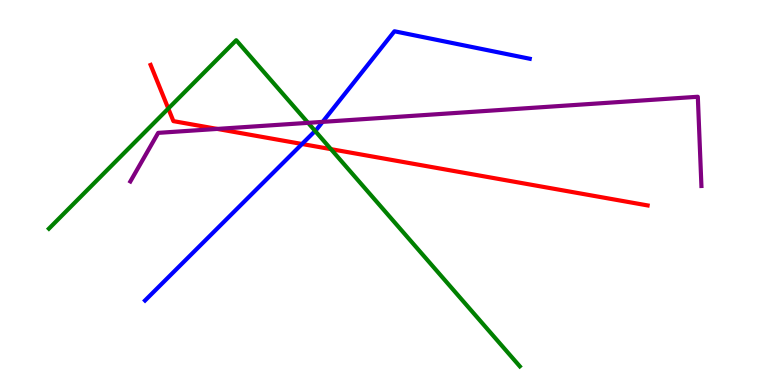[{'lines': ['blue', 'red'], 'intersections': [{'x': 3.9, 'y': 6.26}]}, {'lines': ['green', 'red'], 'intersections': [{'x': 2.17, 'y': 7.18}, {'x': 4.27, 'y': 6.13}]}, {'lines': ['purple', 'red'], 'intersections': [{'x': 2.8, 'y': 6.65}]}, {'lines': ['blue', 'green'], 'intersections': [{'x': 4.07, 'y': 6.6}]}, {'lines': ['blue', 'purple'], 'intersections': [{'x': 4.16, 'y': 6.83}]}, {'lines': ['green', 'purple'], 'intersections': [{'x': 3.98, 'y': 6.81}]}]